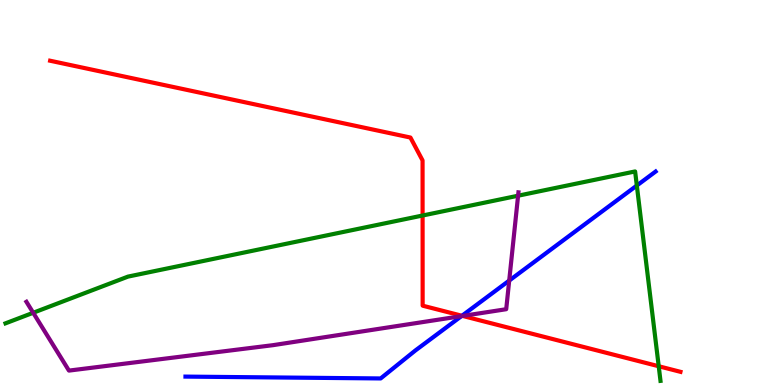[{'lines': ['blue', 'red'], 'intersections': [{'x': 5.96, 'y': 1.8}]}, {'lines': ['green', 'red'], 'intersections': [{'x': 5.45, 'y': 4.4}, {'x': 8.5, 'y': 0.487}]}, {'lines': ['purple', 'red'], 'intersections': [{'x': 5.97, 'y': 1.79}]}, {'lines': ['blue', 'green'], 'intersections': [{'x': 8.22, 'y': 5.18}]}, {'lines': ['blue', 'purple'], 'intersections': [{'x': 5.95, 'y': 1.79}, {'x': 6.57, 'y': 2.71}]}, {'lines': ['green', 'purple'], 'intersections': [{'x': 0.428, 'y': 1.88}, {'x': 6.69, 'y': 4.92}]}]